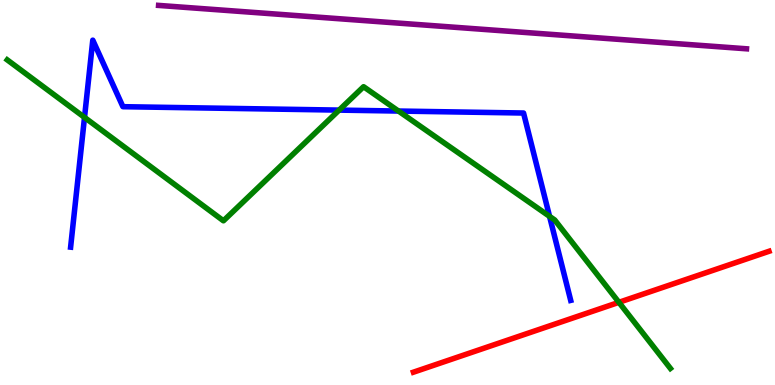[{'lines': ['blue', 'red'], 'intersections': []}, {'lines': ['green', 'red'], 'intersections': [{'x': 7.99, 'y': 2.15}]}, {'lines': ['purple', 'red'], 'intersections': []}, {'lines': ['blue', 'green'], 'intersections': [{'x': 1.09, 'y': 6.95}, {'x': 4.38, 'y': 7.14}, {'x': 5.14, 'y': 7.12}, {'x': 7.09, 'y': 4.38}]}, {'lines': ['blue', 'purple'], 'intersections': []}, {'lines': ['green', 'purple'], 'intersections': []}]